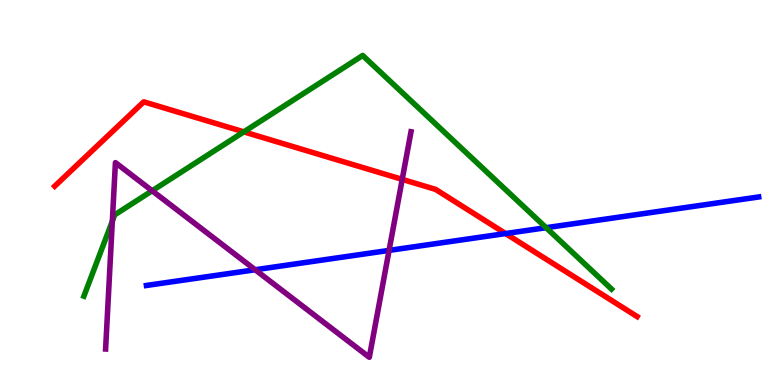[{'lines': ['blue', 'red'], 'intersections': [{'x': 6.52, 'y': 3.93}]}, {'lines': ['green', 'red'], 'intersections': [{'x': 3.15, 'y': 6.58}]}, {'lines': ['purple', 'red'], 'intersections': [{'x': 5.19, 'y': 5.34}]}, {'lines': ['blue', 'green'], 'intersections': [{'x': 7.05, 'y': 4.09}]}, {'lines': ['blue', 'purple'], 'intersections': [{'x': 3.29, 'y': 2.99}, {'x': 5.02, 'y': 3.5}]}, {'lines': ['green', 'purple'], 'intersections': [{'x': 1.45, 'y': 4.26}, {'x': 1.96, 'y': 5.04}]}]